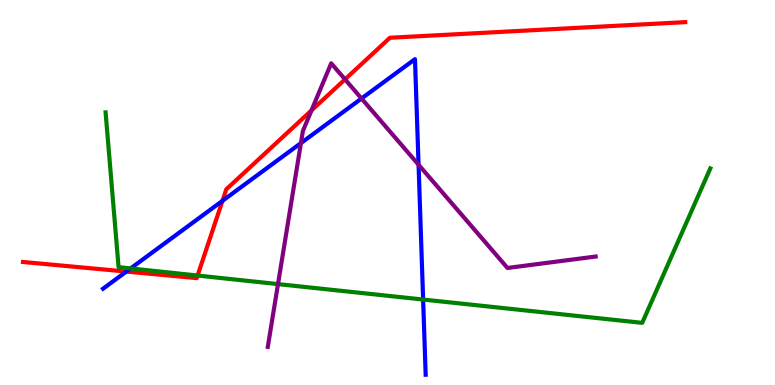[{'lines': ['blue', 'red'], 'intersections': [{'x': 1.63, 'y': 2.95}, {'x': 2.87, 'y': 4.78}]}, {'lines': ['green', 'red'], 'intersections': [{'x': 2.55, 'y': 2.84}]}, {'lines': ['purple', 'red'], 'intersections': [{'x': 4.02, 'y': 7.13}, {'x': 4.45, 'y': 7.94}]}, {'lines': ['blue', 'green'], 'intersections': [{'x': 1.69, 'y': 3.03}, {'x': 5.46, 'y': 2.22}]}, {'lines': ['blue', 'purple'], 'intersections': [{'x': 3.88, 'y': 6.28}, {'x': 4.66, 'y': 7.44}, {'x': 5.4, 'y': 5.72}]}, {'lines': ['green', 'purple'], 'intersections': [{'x': 3.59, 'y': 2.62}]}]